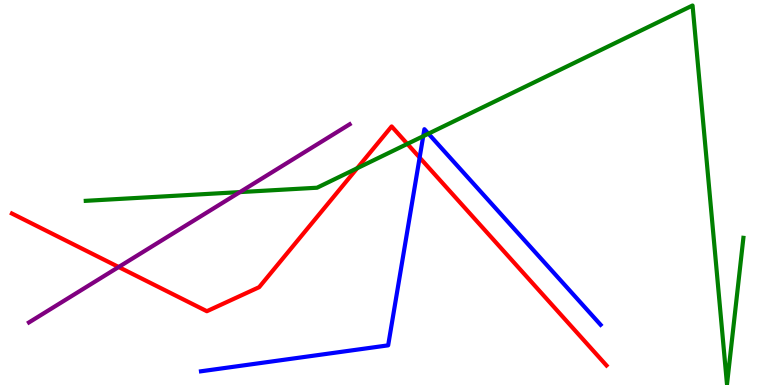[{'lines': ['blue', 'red'], 'intersections': [{'x': 5.41, 'y': 5.91}]}, {'lines': ['green', 'red'], 'intersections': [{'x': 4.61, 'y': 5.63}, {'x': 5.26, 'y': 6.26}]}, {'lines': ['purple', 'red'], 'intersections': [{'x': 1.53, 'y': 3.06}]}, {'lines': ['blue', 'green'], 'intersections': [{'x': 5.46, 'y': 6.46}, {'x': 5.53, 'y': 6.53}]}, {'lines': ['blue', 'purple'], 'intersections': []}, {'lines': ['green', 'purple'], 'intersections': [{'x': 3.1, 'y': 5.01}]}]